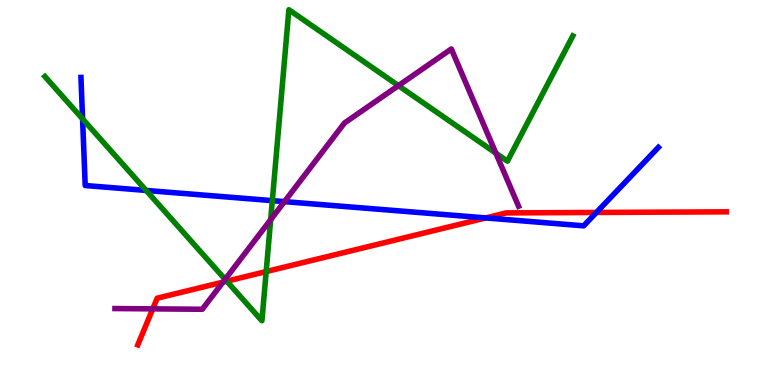[{'lines': ['blue', 'red'], 'intersections': [{'x': 6.27, 'y': 4.34}, {'x': 7.7, 'y': 4.48}]}, {'lines': ['green', 'red'], 'intersections': [{'x': 2.93, 'y': 2.7}, {'x': 3.43, 'y': 2.95}]}, {'lines': ['purple', 'red'], 'intersections': [{'x': 1.97, 'y': 1.98}, {'x': 2.88, 'y': 2.67}]}, {'lines': ['blue', 'green'], 'intersections': [{'x': 1.07, 'y': 6.91}, {'x': 1.89, 'y': 5.05}, {'x': 3.51, 'y': 4.79}]}, {'lines': ['blue', 'purple'], 'intersections': [{'x': 3.67, 'y': 4.76}]}, {'lines': ['green', 'purple'], 'intersections': [{'x': 2.9, 'y': 2.74}, {'x': 3.49, 'y': 4.29}, {'x': 5.14, 'y': 7.78}, {'x': 6.4, 'y': 6.02}]}]